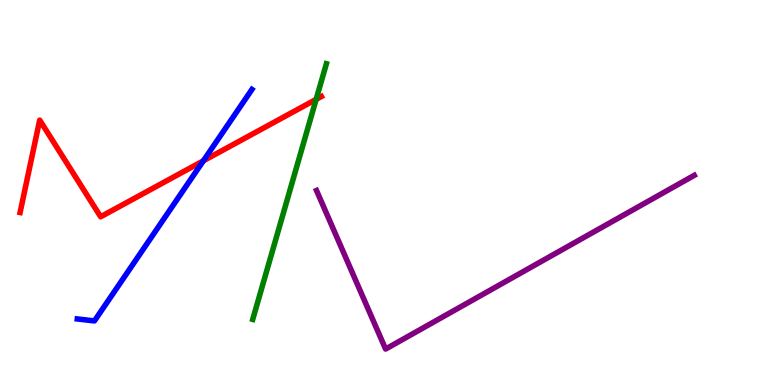[{'lines': ['blue', 'red'], 'intersections': [{'x': 2.62, 'y': 5.82}]}, {'lines': ['green', 'red'], 'intersections': [{'x': 4.08, 'y': 7.42}]}, {'lines': ['purple', 'red'], 'intersections': []}, {'lines': ['blue', 'green'], 'intersections': []}, {'lines': ['blue', 'purple'], 'intersections': []}, {'lines': ['green', 'purple'], 'intersections': []}]